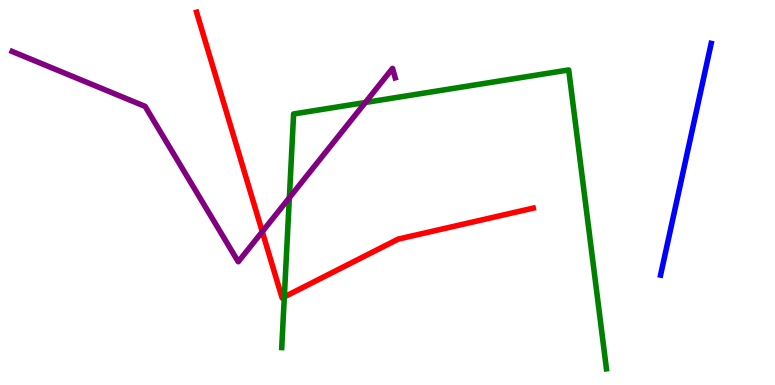[{'lines': ['blue', 'red'], 'intersections': []}, {'lines': ['green', 'red'], 'intersections': [{'x': 3.67, 'y': 2.29}]}, {'lines': ['purple', 'red'], 'intersections': [{'x': 3.38, 'y': 3.98}]}, {'lines': ['blue', 'green'], 'intersections': []}, {'lines': ['blue', 'purple'], 'intersections': []}, {'lines': ['green', 'purple'], 'intersections': [{'x': 3.73, 'y': 4.86}, {'x': 4.71, 'y': 7.34}]}]